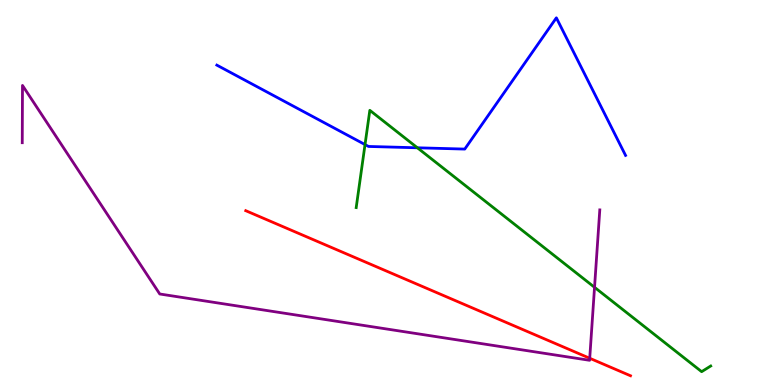[{'lines': ['blue', 'red'], 'intersections': []}, {'lines': ['green', 'red'], 'intersections': []}, {'lines': ['purple', 'red'], 'intersections': [{'x': 7.61, 'y': 0.695}]}, {'lines': ['blue', 'green'], 'intersections': [{'x': 4.71, 'y': 6.24}, {'x': 5.39, 'y': 6.16}]}, {'lines': ['blue', 'purple'], 'intersections': []}, {'lines': ['green', 'purple'], 'intersections': [{'x': 7.67, 'y': 2.54}]}]